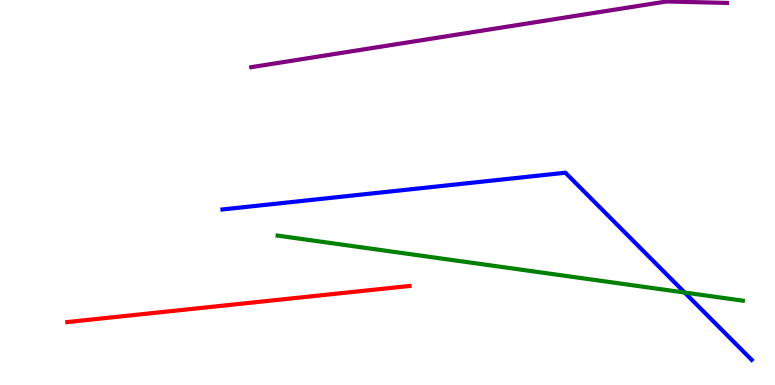[{'lines': ['blue', 'red'], 'intersections': []}, {'lines': ['green', 'red'], 'intersections': []}, {'lines': ['purple', 'red'], 'intersections': []}, {'lines': ['blue', 'green'], 'intersections': [{'x': 8.83, 'y': 2.4}]}, {'lines': ['blue', 'purple'], 'intersections': []}, {'lines': ['green', 'purple'], 'intersections': []}]